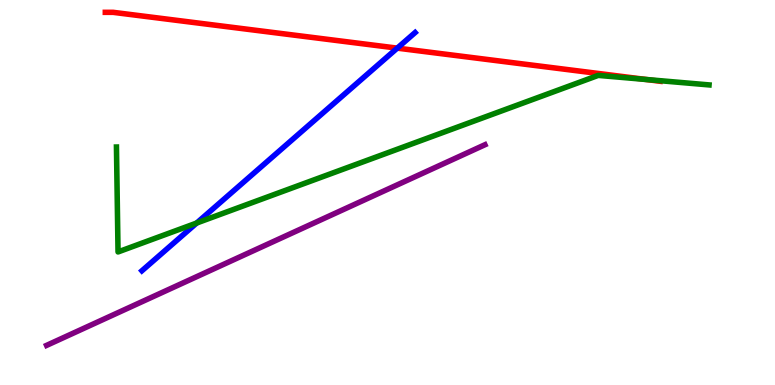[{'lines': ['blue', 'red'], 'intersections': [{'x': 5.13, 'y': 8.75}]}, {'lines': ['green', 'red'], 'intersections': [{'x': 8.34, 'y': 7.93}]}, {'lines': ['purple', 'red'], 'intersections': []}, {'lines': ['blue', 'green'], 'intersections': [{'x': 2.54, 'y': 4.21}]}, {'lines': ['blue', 'purple'], 'intersections': []}, {'lines': ['green', 'purple'], 'intersections': []}]